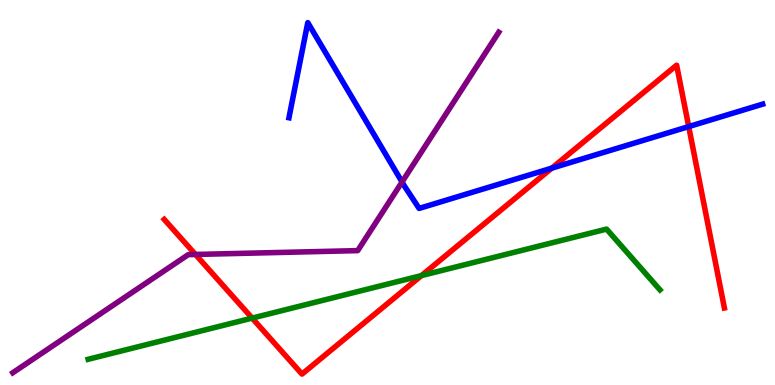[{'lines': ['blue', 'red'], 'intersections': [{'x': 7.12, 'y': 5.63}, {'x': 8.89, 'y': 6.71}]}, {'lines': ['green', 'red'], 'intersections': [{'x': 3.25, 'y': 1.74}, {'x': 5.44, 'y': 2.84}]}, {'lines': ['purple', 'red'], 'intersections': [{'x': 2.52, 'y': 3.39}]}, {'lines': ['blue', 'green'], 'intersections': []}, {'lines': ['blue', 'purple'], 'intersections': [{'x': 5.19, 'y': 5.27}]}, {'lines': ['green', 'purple'], 'intersections': []}]